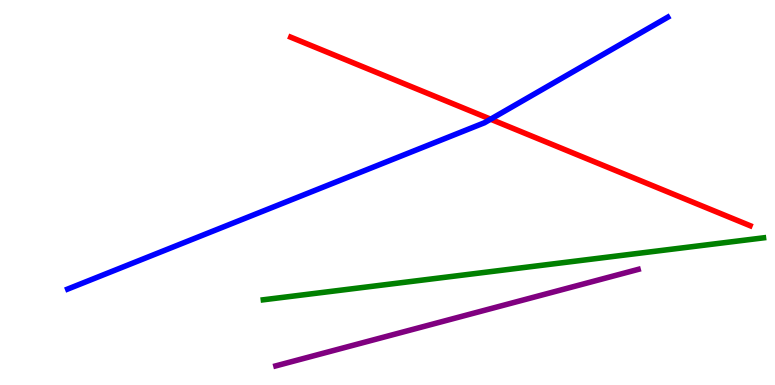[{'lines': ['blue', 'red'], 'intersections': [{'x': 6.33, 'y': 6.9}]}, {'lines': ['green', 'red'], 'intersections': []}, {'lines': ['purple', 'red'], 'intersections': []}, {'lines': ['blue', 'green'], 'intersections': []}, {'lines': ['blue', 'purple'], 'intersections': []}, {'lines': ['green', 'purple'], 'intersections': []}]